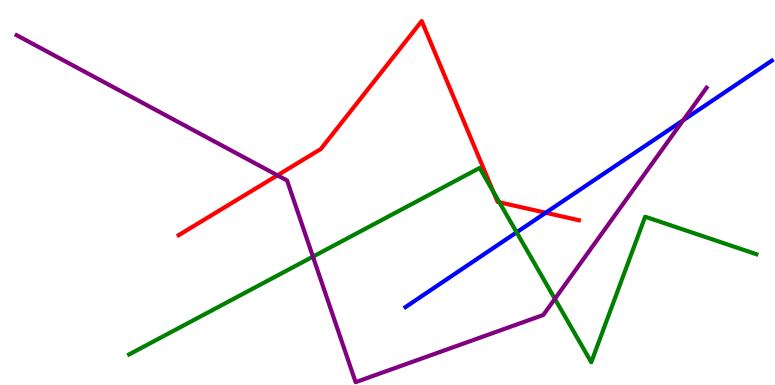[{'lines': ['blue', 'red'], 'intersections': [{'x': 7.04, 'y': 4.47}]}, {'lines': ['green', 'red'], 'intersections': [{'x': 6.37, 'y': 5.02}, {'x': 6.44, 'y': 4.75}]}, {'lines': ['purple', 'red'], 'intersections': [{'x': 3.58, 'y': 5.45}]}, {'lines': ['blue', 'green'], 'intersections': [{'x': 6.67, 'y': 3.97}]}, {'lines': ['blue', 'purple'], 'intersections': [{'x': 8.82, 'y': 6.88}]}, {'lines': ['green', 'purple'], 'intersections': [{'x': 4.04, 'y': 3.33}, {'x': 7.16, 'y': 2.24}]}]